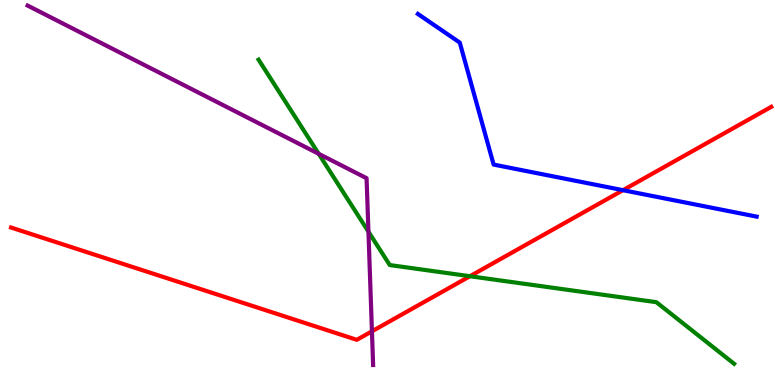[{'lines': ['blue', 'red'], 'intersections': [{'x': 8.04, 'y': 5.06}]}, {'lines': ['green', 'red'], 'intersections': [{'x': 6.06, 'y': 2.83}]}, {'lines': ['purple', 'red'], 'intersections': [{'x': 4.8, 'y': 1.39}]}, {'lines': ['blue', 'green'], 'intersections': []}, {'lines': ['blue', 'purple'], 'intersections': []}, {'lines': ['green', 'purple'], 'intersections': [{'x': 4.11, 'y': 6.0}, {'x': 4.75, 'y': 3.98}]}]